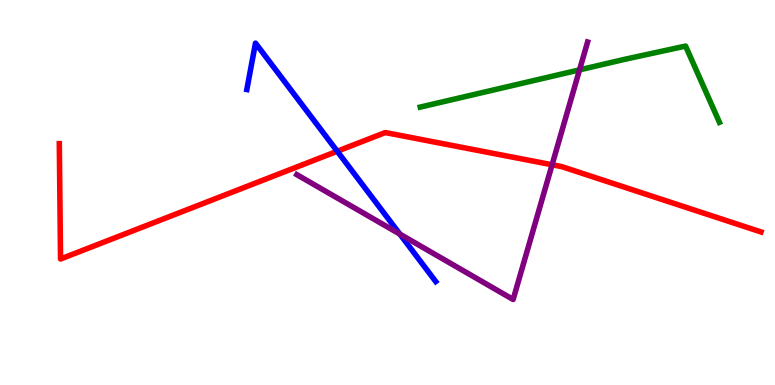[{'lines': ['blue', 'red'], 'intersections': [{'x': 4.35, 'y': 6.07}]}, {'lines': ['green', 'red'], 'intersections': []}, {'lines': ['purple', 'red'], 'intersections': [{'x': 7.12, 'y': 5.72}]}, {'lines': ['blue', 'green'], 'intersections': []}, {'lines': ['blue', 'purple'], 'intersections': [{'x': 5.16, 'y': 3.92}]}, {'lines': ['green', 'purple'], 'intersections': [{'x': 7.48, 'y': 8.19}]}]